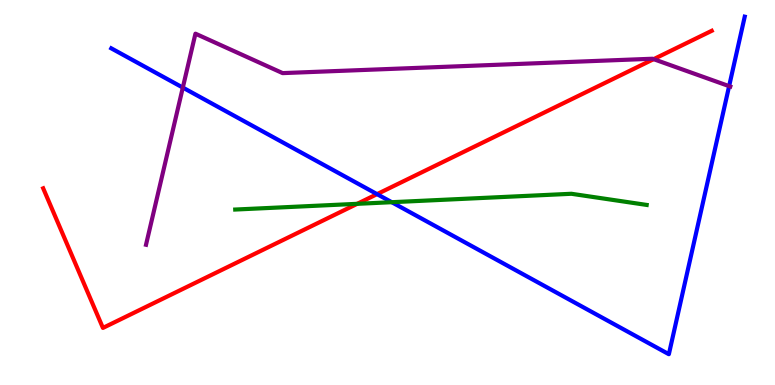[{'lines': ['blue', 'red'], 'intersections': [{'x': 4.87, 'y': 4.96}]}, {'lines': ['green', 'red'], 'intersections': [{'x': 4.61, 'y': 4.71}]}, {'lines': ['purple', 'red'], 'intersections': [{'x': 8.43, 'y': 8.46}]}, {'lines': ['blue', 'green'], 'intersections': [{'x': 5.05, 'y': 4.75}]}, {'lines': ['blue', 'purple'], 'intersections': [{'x': 2.36, 'y': 7.73}, {'x': 9.41, 'y': 7.76}]}, {'lines': ['green', 'purple'], 'intersections': []}]